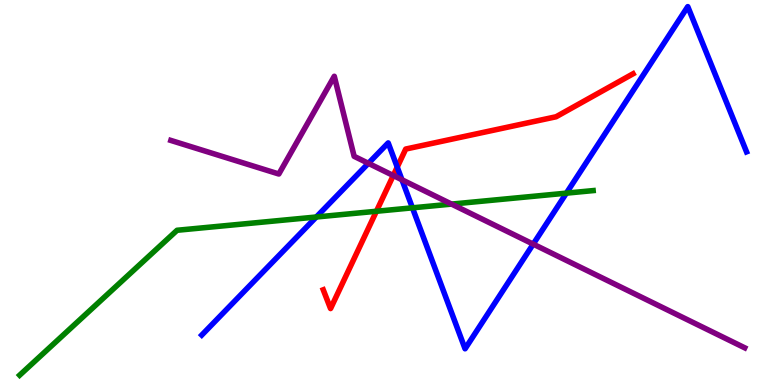[{'lines': ['blue', 'red'], 'intersections': [{'x': 5.13, 'y': 5.66}]}, {'lines': ['green', 'red'], 'intersections': [{'x': 4.86, 'y': 4.51}]}, {'lines': ['purple', 'red'], 'intersections': [{'x': 5.07, 'y': 5.44}]}, {'lines': ['blue', 'green'], 'intersections': [{'x': 4.08, 'y': 4.36}, {'x': 5.32, 'y': 4.6}, {'x': 7.31, 'y': 4.98}]}, {'lines': ['blue', 'purple'], 'intersections': [{'x': 4.75, 'y': 5.76}, {'x': 5.19, 'y': 5.33}, {'x': 6.88, 'y': 3.66}]}, {'lines': ['green', 'purple'], 'intersections': [{'x': 5.83, 'y': 4.7}]}]